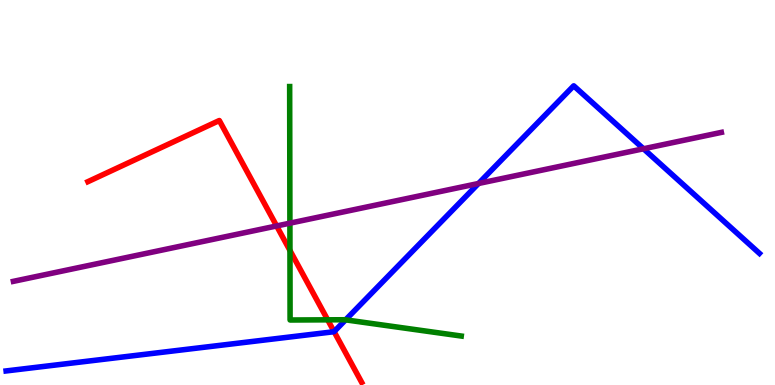[{'lines': ['blue', 'red'], 'intersections': [{'x': 4.31, 'y': 1.39}]}, {'lines': ['green', 'red'], 'intersections': [{'x': 3.74, 'y': 3.49}, {'x': 4.23, 'y': 1.69}]}, {'lines': ['purple', 'red'], 'intersections': [{'x': 3.57, 'y': 4.13}]}, {'lines': ['blue', 'green'], 'intersections': [{'x': 4.46, 'y': 1.69}]}, {'lines': ['blue', 'purple'], 'intersections': [{'x': 6.17, 'y': 5.23}, {'x': 8.3, 'y': 6.14}]}, {'lines': ['green', 'purple'], 'intersections': [{'x': 3.74, 'y': 4.2}]}]